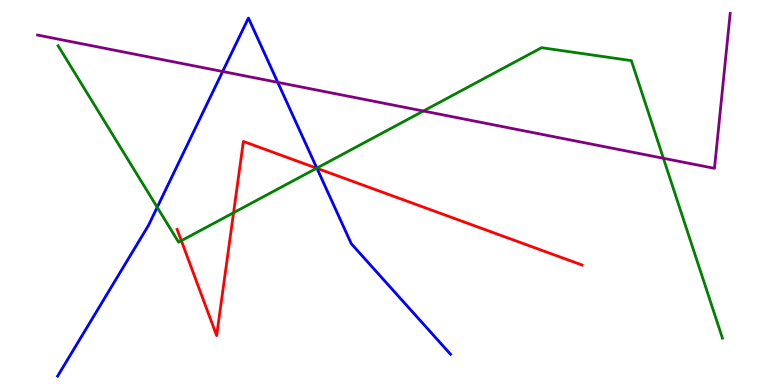[{'lines': ['blue', 'red'], 'intersections': [{'x': 4.09, 'y': 5.63}]}, {'lines': ['green', 'red'], 'intersections': [{'x': 2.34, 'y': 3.75}, {'x': 3.01, 'y': 4.47}, {'x': 4.09, 'y': 5.63}]}, {'lines': ['purple', 'red'], 'intersections': []}, {'lines': ['blue', 'green'], 'intersections': [{'x': 2.03, 'y': 4.62}, {'x': 4.09, 'y': 5.63}]}, {'lines': ['blue', 'purple'], 'intersections': [{'x': 2.87, 'y': 8.14}, {'x': 3.58, 'y': 7.86}]}, {'lines': ['green', 'purple'], 'intersections': [{'x': 5.46, 'y': 7.12}, {'x': 8.56, 'y': 5.89}]}]